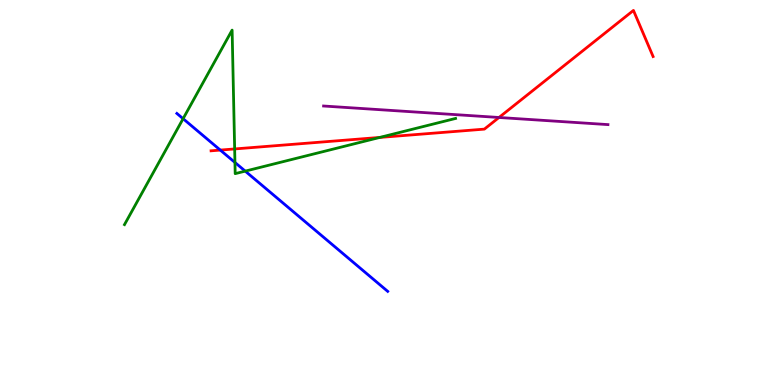[{'lines': ['blue', 'red'], 'intersections': [{'x': 2.84, 'y': 6.1}]}, {'lines': ['green', 'red'], 'intersections': [{'x': 3.03, 'y': 6.13}, {'x': 4.9, 'y': 6.43}]}, {'lines': ['purple', 'red'], 'intersections': [{'x': 6.44, 'y': 6.95}]}, {'lines': ['blue', 'green'], 'intersections': [{'x': 2.36, 'y': 6.92}, {'x': 3.03, 'y': 5.78}, {'x': 3.16, 'y': 5.56}]}, {'lines': ['blue', 'purple'], 'intersections': []}, {'lines': ['green', 'purple'], 'intersections': []}]